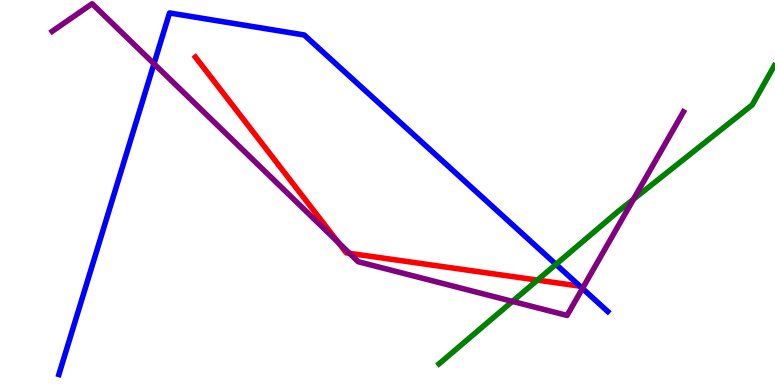[{'lines': ['blue', 'red'], 'intersections': []}, {'lines': ['green', 'red'], 'intersections': [{'x': 6.93, 'y': 2.72}]}, {'lines': ['purple', 'red'], 'intersections': [{'x': 4.37, 'y': 3.7}, {'x': 4.51, 'y': 3.42}]}, {'lines': ['blue', 'green'], 'intersections': [{'x': 7.17, 'y': 3.13}]}, {'lines': ['blue', 'purple'], 'intersections': [{'x': 1.99, 'y': 8.34}, {'x': 7.52, 'y': 2.51}]}, {'lines': ['green', 'purple'], 'intersections': [{'x': 6.61, 'y': 2.17}, {'x': 8.17, 'y': 4.82}]}]